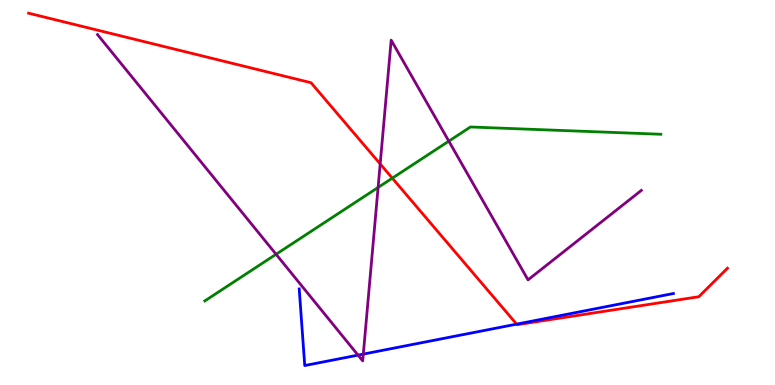[{'lines': ['blue', 'red'], 'intersections': [{'x': 6.67, 'y': 1.58}]}, {'lines': ['green', 'red'], 'intersections': [{'x': 5.06, 'y': 5.37}]}, {'lines': ['purple', 'red'], 'intersections': [{'x': 4.91, 'y': 5.74}]}, {'lines': ['blue', 'green'], 'intersections': []}, {'lines': ['blue', 'purple'], 'intersections': [{'x': 4.62, 'y': 0.776}, {'x': 4.69, 'y': 0.803}]}, {'lines': ['green', 'purple'], 'intersections': [{'x': 3.56, 'y': 3.4}, {'x': 4.88, 'y': 5.13}, {'x': 5.79, 'y': 6.33}]}]